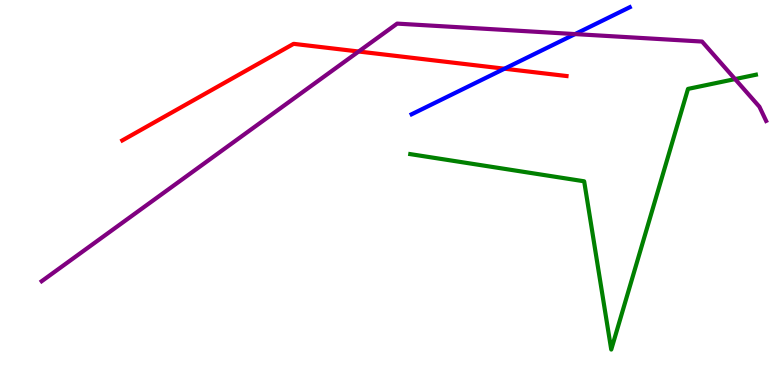[{'lines': ['blue', 'red'], 'intersections': [{'x': 6.51, 'y': 8.22}]}, {'lines': ['green', 'red'], 'intersections': []}, {'lines': ['purple', 'red'], 'intersections': [{'x': 4.63, 'y': 8.66}]}, {'lines': ['blue', 'green'], 'intersections': []}, {'lines': ['blue', 'purple'], 'intersections': [{'x': 7.42, 'y': 9.11}]}, {'lines': ['green', 'purple'], 'intersections': [{'x': 9.48, 'y': 7.95}]}]